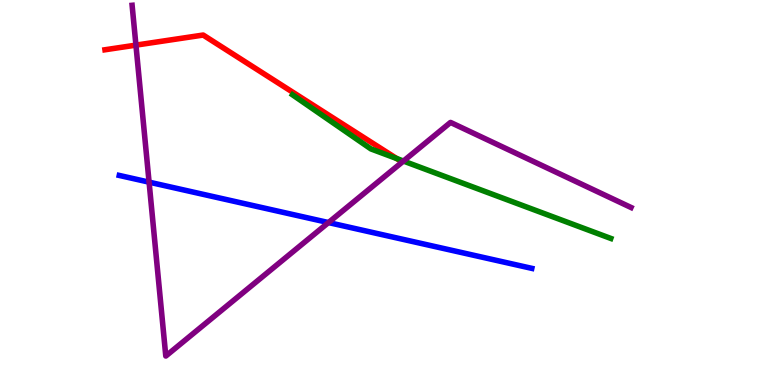[{'lines': ['blue', 'red'], 'intersections': []}, {'lines': ['green', 'red'], 'intersections': [{'x': 5.12, 'y': 5.88}]}, {'lines': ['purple', 'red'], 'intersections': [{'x': 1.75, 'y': 8.83}]}, {'lines': ['blue', 'green'], 'intersections': []}, {'lines': ['blue', 'purple'], 'intersections': [{'x': 1.92, 'y': 5.27}, {'x': 4.24, 'y': 4.22}]}, {'lines': ['green', 'purple'], 'intersections': [{'x': 5.21, 'y': 5.82}]}]